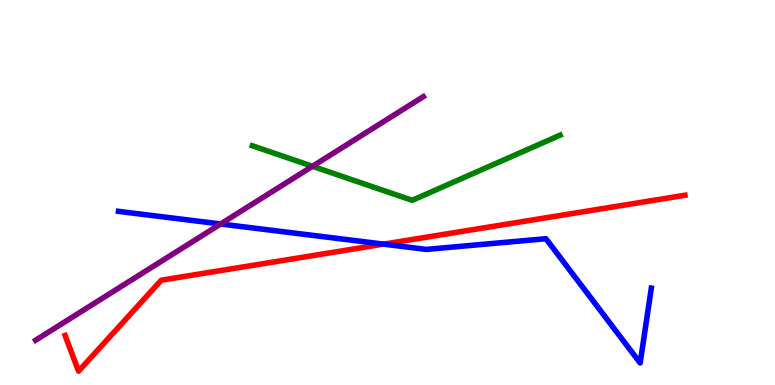[{'lines': ['blue', 'red'], 'intersections': [{'x': 4.95, 'y': 3.66}]}, {'lines': ['green', 'red'], 'intersections': []}, {'lines': ['purple', 'red'], 'intersections': []}, {'lines': ['blue', 'green'], 'intersections': []}, {'lines': ['blue', 'purple'], 'intersections': [{'x': 2.85, 'y': 4.18}]}, {'lines': ['green', 'purple'], 'intersections': [{'x': 4.03, 'y': 5.68}]}]